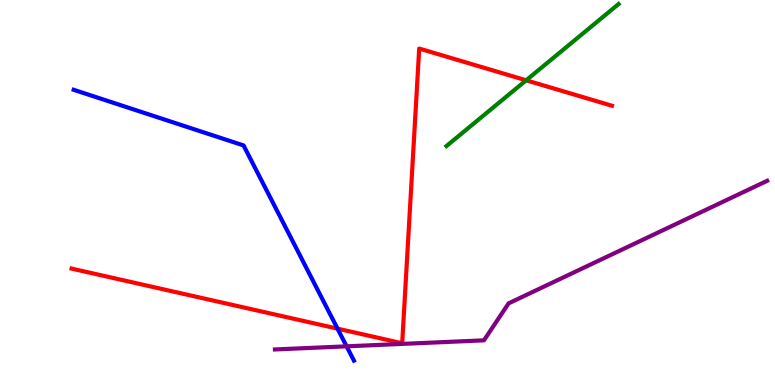[{'lines': ['blue', 'red'], 'intersections': [{'x': 4.36, 'y': 1.46}]}, {'lines': ['green', 'red'], 'intersections': [{'x': 6.79, 'y': 7.91}]}, {'lines': ['purple', 'red'], 'intersections': []}, {'lines': ['blue', 'green'], 'intersections': []}, {'lines': ['blue', 'purple'], 'intersections': [{'x': 4.47, 'y': 1.0}]}, {'lines': ['green', 'purple'], 'intersections': []}]